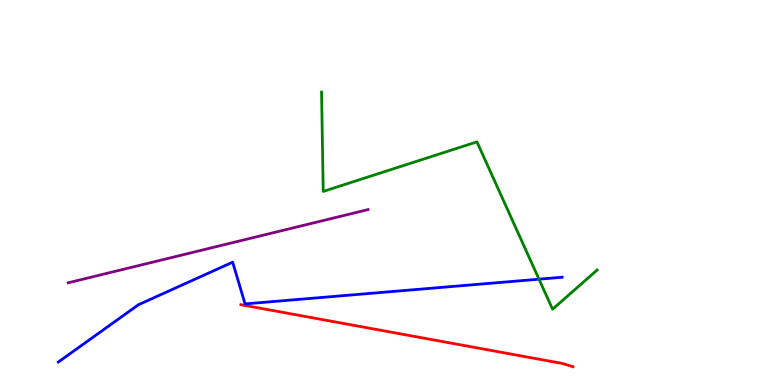[{'lines': ['blue', 'red'], 'intersections': []}, {'lines': ['green', 'red'], 'intersections': []}, {'lines': ['purple', 'red'], 'intersections': []}, {'lines': ['blue', 'green'], 'intersections': [{'x': 6.95, 'y': 2.75}]}, {'lines': ['blue', 'purple'], 'intersections': []}, {'lines': ['green', 'purple'], 'intersections': []}]